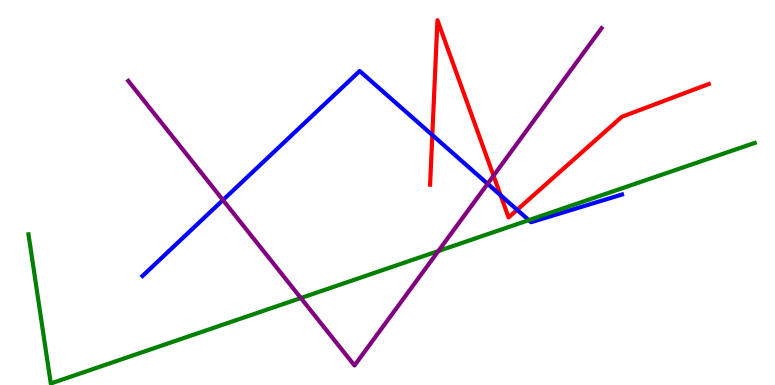[{'lines': ['blue', 'red'], 'intersections': [{'x': 5.58, 'y': 6.49}, {'x': 6.46, 'y': 4.93}, {'x': 6.67, 'y': 4.55}]}, {'lines': ['green', 'red'], 'intersections': []}, {'lines': ['purple', 'red'], 'intersections': [{'x': 6.37, 'y': 5.44}]}, {'lines': ['blue', 'green'], 'intersections': [{'x': 6.82, 'y': 4.28}]}, {'lines': ['blue', 'purple'], 'intersections': [{'x': 2.88, 'y': 4.8}, {'x': 6.29, 'y': 5.23}]}, {'lines': ['green', 'purple'], 'intersections': [{'x': 3.88, 'y': 2.26}, {'x': 5.66, 'y': 3.48}]}]